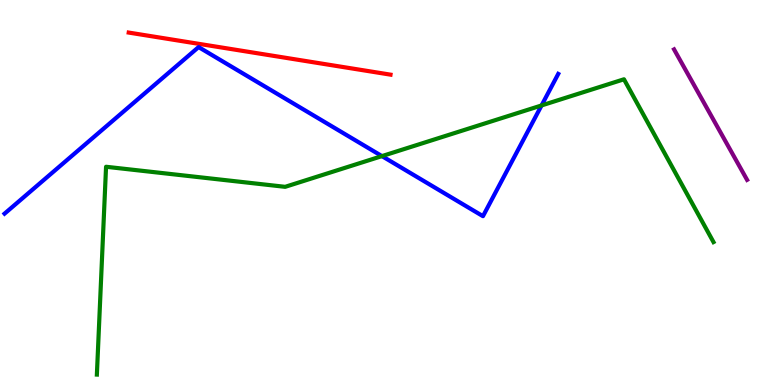[{'lines': ['blue', 'red'], 'intersections': []}, {'lines': ['green', 'red'], 'intersections': []}, {'lines': ['purple', 'red'], 'intersections': []}, {'lines': ['blue', 'green'], 'intersections': [{'x': 4.93, 'y': 5.95}, {'x': 6.99, 'y': 7.26}]}, {'lines': ['blue', 'purple'], 'intersections': []}, {'lines': ['green', 'purple'], 'intersections': []}]